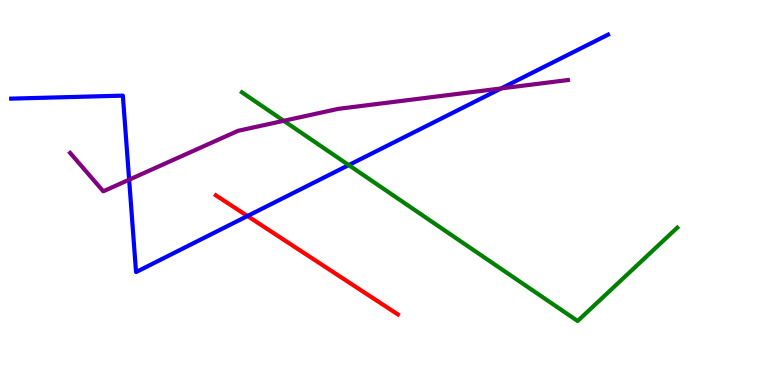[{'lines': ['blue', 'red'], 'intersections': [{'x': 3.19, 'y': 4.39}]}, {'lines': ['green', 'red'], 'intersections': []}, {'lines': ['purple', 'red'], 'intersections': []}, {'lines': ['blue', 'green'], 'intersections': [{'x': 4.5, 'y': 5.71}]}, {'lines': ['blue', 'purple'], 'intersections': [{'x': 1.67, 'y': 5.33}, {'x': 6.47, 'y': 7.7}]}, {'lines': ['green', 'purple'], 'intersections': [{'x': 3.66, 'y': 6.86}]}]